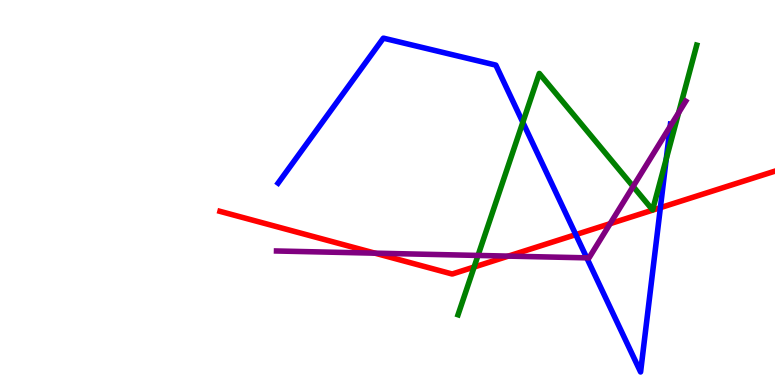[{'lines': ['blue', 'red'], 'intersections': [{'x': 7.43, 'y': 3.91}, {'x': 8.52, 'y': 4.61}]}, {'lines': ['green', 'red'], 'intersections': [{'x': 6.12, 'y': 3.06}]}, {'lines': ['purple', 'red'], 'intersections': [{'x': 4.84, 'y': 3.42}, {'x': 6.56, 'y': 3.35}, {'x': 7.87, 'y': 4.19}]}, {'lines': ['blue', 'green'], 'intersections': [{'x': 6.75, 'y': 6.82}, {'x': 8.6, 'y': 5.87}]}, {'lines': ['blue', 'purple'], 'intersections': [{'x': 7.57, 'y': 3.3}, {'x': 8.65, 'y': 6.72}]}, {'lines': ['green', 'purple'], 'intersections': [{'x': 6.17, 'y': 3.37}, {'x': 8.17, 'y': 5.16}, {'x': 8.76, 'y': 7.07}]}]